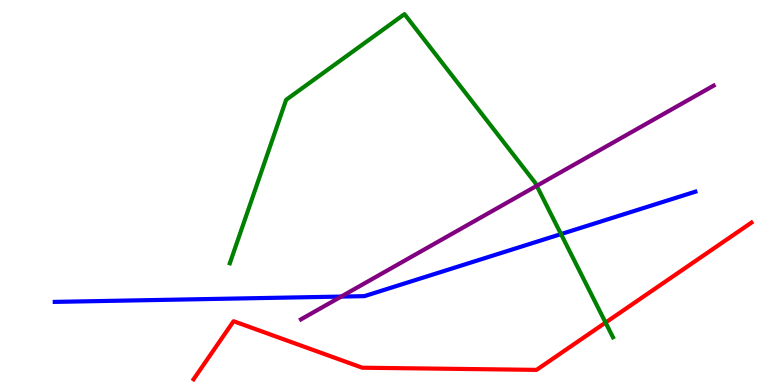[{'lines': ['blue', 'red'], 'intersections': []}, {'lines': ['green', 'red'], 'intersections': [{'x': 7.81, 'y': 1.62}]}, {'lines': ['purple', 'red'], 'intersections': []}, {'lines': ['blue', 'green'], 'intersections': [{'x': 7.24, 'y': 3.92}]}, {'lines': ['blue', 'purple'], 'intersections': [{'x': 4.4, 'y': 2.3}]}, {'lines': ['green', 'purple'], 'intersections': [{'x': 6.93, 'y': 5.17}]}]